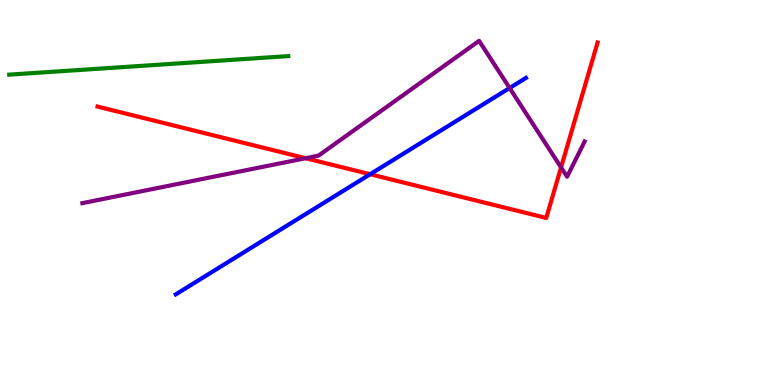[{'lines': ['blue', 'red'], 'intersections': [{'x': 4.78, 'y': 5.47}]}, {'lines': ['green', 'red'], 'intersections': []}, {'lines': ['purple', 'red'], 'intersections': [{'x': 3.94, 'y': 5.89}, {'x': 7.24, 'y': 5.65}]}, {'lines': ['blue', 'green'], 'intersections': []}, {'lines': ['blue', 'purple'], 'intersections': [{'x': 6.58, 'y': 7.71}]}, {'lines': ['green', 'purple'], 'intersections': []}]